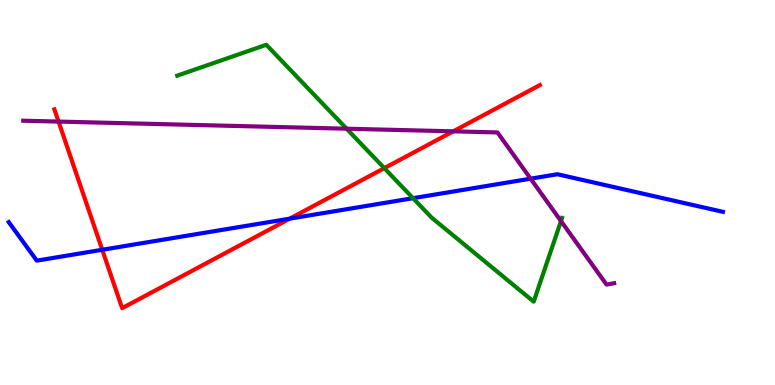[{'lines': ['blue', 'red'], 'intersections': [{'x': 1.32, 'y': 3.51}, {'x': 3.74, 'y': 4.32}]}, {'lines': ['green', 'red'], 'intersections': [{'x': 4.96, 'y': 5.63}]}, {'lines': ['purple', 'red'], 'intersections': [{'x': 0.756, 'y': 6.84}, {'x': 5.85, 'y': 6.59}]}, {'lines': ['blue', 'green'], 'intersections': [{'x': 5.33, 'y': 4.85}]}, {'lines': ['blue', 'purple'], 'intersections': [{'x': 6.85, 'y': 5.36}]}, {'lines': ['green', 'purple'], 'intersections': [{'x': 4.47, 'y': 6.66}, {'x': 7.24, 'y': 4.26}]}]